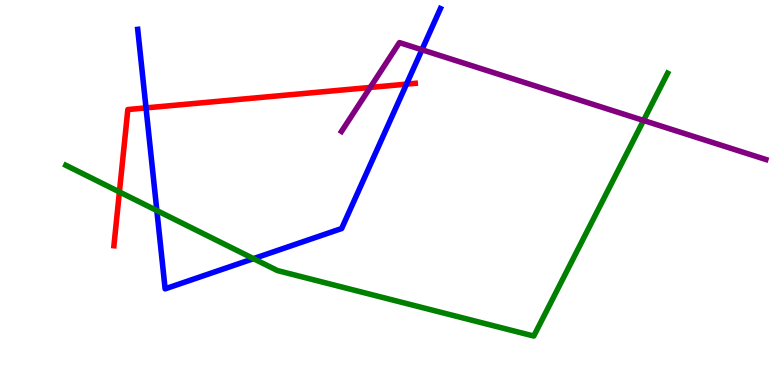[{'lines': ['blue', 'red'], 'intersections': [{'x': 1.88, 'y': 7.2}, {'x': 5.25, 'y': 7.81}]}, {'lines': ['green', 'red'], 'intersections': [{'x': 1.54, 'y': 5.01}]}, {'lines': ['purple', 'red'], 'intersections': [{'x': 4.78, 'y': 7.73}]}, {'lines': ['blue', 'green'], 'intersections': [{'x': 2.02, 'y': 4.53}, {'x': 3.27, 'y': 3.28}]}, {'lines': ['blue', 'purple'], 'intersections': [{'x': 5.44, 'y': 8.71}]}, {'lines': ['green', 'purple'], 'intersections': [{'x': 8.3, 'y': 6.87}]}]